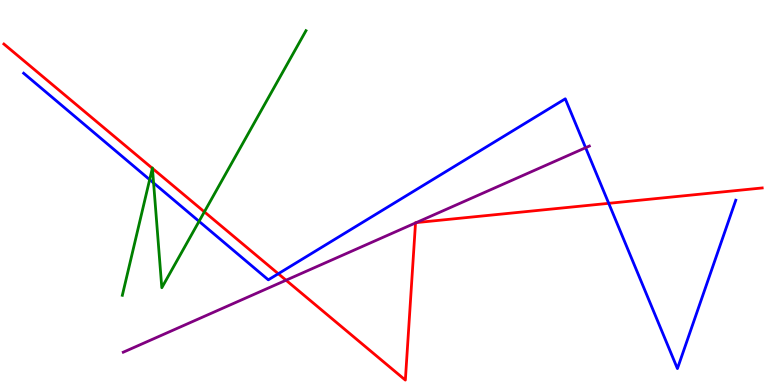[{'lines': ['blue', 'red'], 'intersections': [{'x': 3.59, 'y': 2.89}, {'x': 7.85, 'y': 4.72}]}, {'lines': ['green', 'red'], 'intersections': [{'x': 1.97, 'y': 5.63}, {'x': 1.97, 'y': 5.63}, {'x': 2.64, 'y': 4.5}]}, {'lines': ['purple', 'red'], 'intersections': [{'x': 3.69, 'y': 2.72}, {'x': 5.36, 'y': 4.21}, {'x': 5.37, 'y': 4.22}]}, {'lines': ['blue', 'green'], 'intersections': [{'x': 1.93, 'y': 5.33}, {'x': 1.98, 'y': 5.25}, {'x': 2.57, 'y': 4.25}]}, {'lines': ['blue', 'purple'], 'intersections': [{'x': 7.56, 'y': 6.16}]}, {'lines': ['green', 'purple'], 'intersections': []}]